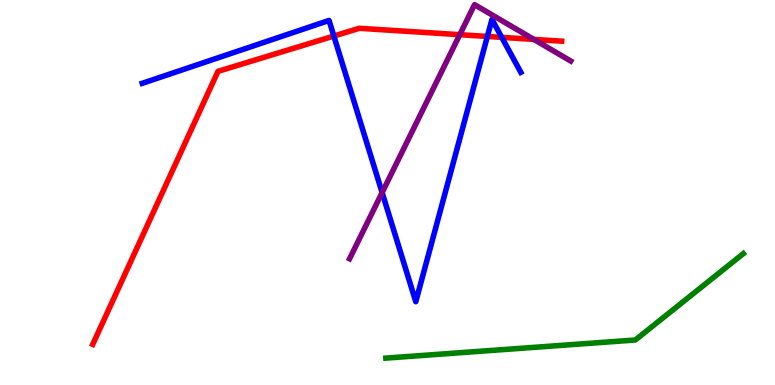[{'lines': ['blue', 'red'], 'intersections': [{'x': 4.31, 'y': 9.06}, {'x': 6.29, 'y': 9.05}, {'x': 6.47, 'y': 9.03}]}, {'lines': ['green', 'red'], 'intersections': []}, {'lines': ['purple', 'red'], 'intersections': [{'x': 5.93, 'y': 9.1}, {'x': 6.89, 'y': 8.98}]}, {'lines': ['blue', 'green'], 'intersections': []}, {'lines': ['blue', 'purple'], 'intersections': [{'x': 4.93, 'y': 5.0}]}, {'lines': ['green', 'purple'], 'intersections': []}]